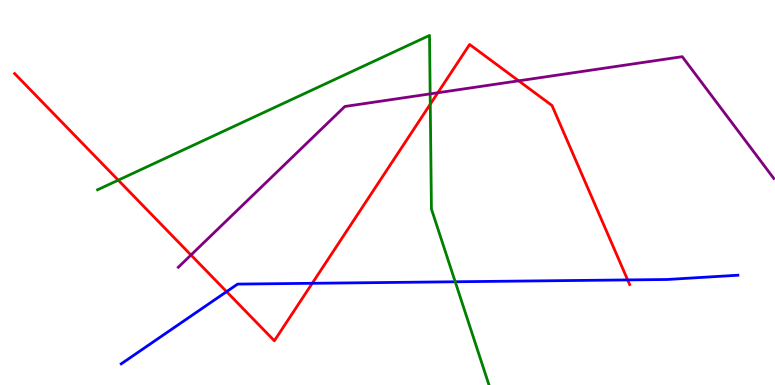[{'lines': ['blue', 'red'], 'intersections': [{'x': 2.92, 'y': 2.42}, {'x': 4.03, 'y': 2.64}, {'x': 8.1, 'y': 2.73}]}, {'lines': ['green', 'red'], 'intersections': [{'x': 1.53, 'y': 5.32}, {'x': 5.55, 'y': 7.29}]}, {'lines': ['purple', 'red'], 'intersections': [{'x': 2.46, 'y': 3.38}, {'x': 5.65, 'y': 7.59}, {'x': 6.69, 'y': 7.9}]}, {'lines': ['blue', 'green'], 'intersections': [{'x': 5.87, 'y': 2.68}]}, {'lines': ['blue', 'purple'], 'intersections': []}, {'lines': ['green', 'purple'], 'intersections': [{'x': 5.55, 'y': 7.56}]}]